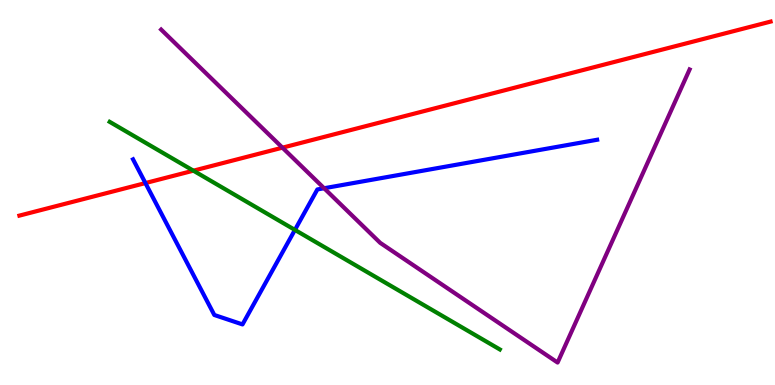[{'lines': ['blue', 'red'], 'intersections': [{'x': 1.88, 'y': 5.25}]}, {'lines': ['green', 'red'], 'intersections': [{'x': 2.5, 'y': 5.57}]}, {'lines': ['purple', 'red'], 'intersections': [{'x': 3.64, 'y': 6.16}]}, {'lines': ['blue', 'green'], 'intersections': [{'x': 3.81, 'y': 4.03}]}, {'lines': ['blue', 'purple'], 'intersections': [{'x': 4.18, 'y': 5.11}]}, {'lines': ['green', 'purple'], 'intersections': []}]